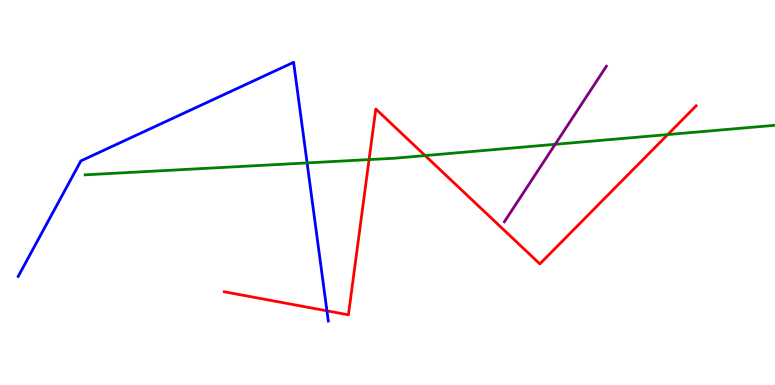[{'lines': ['blue', 'red'], 'intersections': [{'x': 4.22, 'y': 1.93}]}, {'lines': ['green', 'red'], 'intersections': [{'x': 4.76, 'y': 5.85}, {'x': 5.49, 'y': 5.96}, {'x': 8.62, 'y': 6.5}]}, {'lines': ['purple', 'red'], 'intersections': []}, {'lines': ['blue', 'green'], 'intersections': [{'x': 3.96, 'y': 5.77}]}, {'lines': ['blue', 'purple'], 'intersections': []}, {'lines': ['green', 'purple'], 'intersections': [{'x': 7.16, 'y': 6.25}]}]